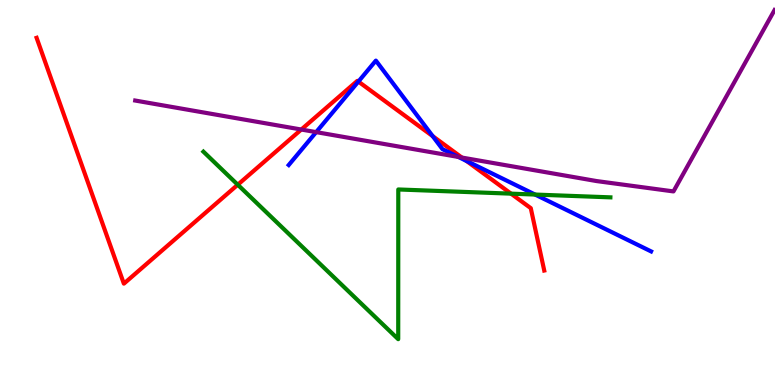[{'lines': ['blue', 'red'], 'intersections': [{'x': 4.62, 'y': 7.88}, {'x': 5.58, 'y': 6.46}, {'x': 6.02, 'y': 5.82}]}, {'lines': ['green', 'red'], 'intersections': [{'x': 3.07, 'y': 5.2}, {'x': 6.59, 'y': 4.97}]}, {'lines': ['purple', 'red'], 'intersections': [{'x': 3.89, 'y': 6.64}, {'x': 5.96, 'y': 5.91}]}, {'lines': ['blue', 'green'], 'intersections': [{'x': 6.9, 'y': 4.95}]}, {'lines': ['blue', 'purple'], 'intersections': [{'x': 4.08, 'y': 6.57}, {'x': 5.91, 'y': 5.92}]}, {'lines': ['green', 'purple'], 'intersections': []}]